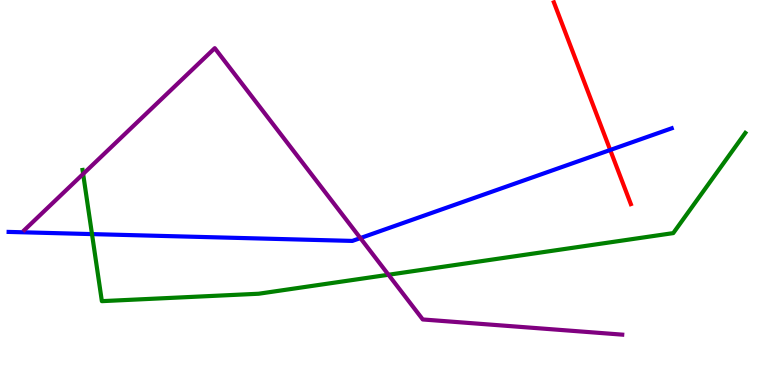[{'lines': ['blue', 'red'], 'intersections': [{'x': 7.87, 'y': 6.1}]}, {'lines': ['green', 'red'], 'intersections': []}, {'lines': ['purple', 'red'], 'intersections': []}, {'lines': ['blue', 'green'], 'intersections': [{'x': 1.19, 'y': 3.92}]}, {'lines': ['blue', 'purple'], 'intersections': [{'x': 4.65, 'y': 3.82}]}, {'lines': ['green', 'purple'], 'intersections': [{'x': 1.07, 'y': 5.48}, {'x': 5.01, 'y': 2.86}]}]